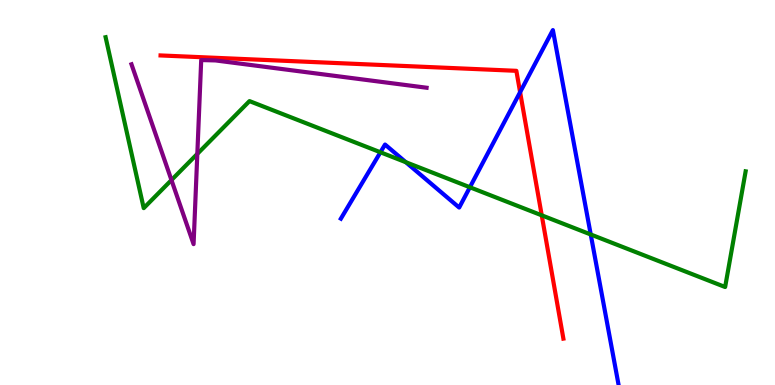[{'lines': ['blue', 'red'], 'intersections': [{'x': 6.71, 'y': 7.61}]}, {'lines': ['green', 'red'], 'intersections': [{'x': 6.99, 'y': 4.41}]}, {'lines': ['purple', 'red'], 'intersections': []}, {'lines': ['blue', 'green'], 'intersections': [{'x': 4.91, 'y': 6.04}, {'x': 5.24, 'y': 5.79}, {'x': 6.06, 'y': 5.14}, {'x': 7.62, 'y': 3.91}]}, {'lines': ['blue', 'purple'], 'intersections': []}, {'lines': ['green', 'purple'], 'intersections': [{'x': 2.21, 'y': 5.32}, {'x': 2.55, 'y': 6.0}]}]